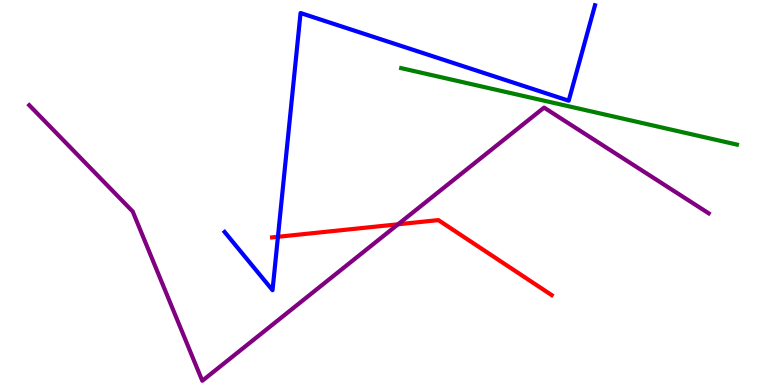[{'lines': ['blue', 'red'], 'intersections': [{'x': 3.59, 'y': 3.85}]}, {'lines': ['green', 'red'], 'intersections': []}, {'lines': ['purple', 'red'], 'intersections': [{'x': 5.14, 'y': 4.17}]}, {'lines': ['blue', 'green'], 'intersections': []}, {'lines': ['blue', 'purple'], 'intersections': []}, {'lines': ['green', 'purple'], 'intersections': []}]